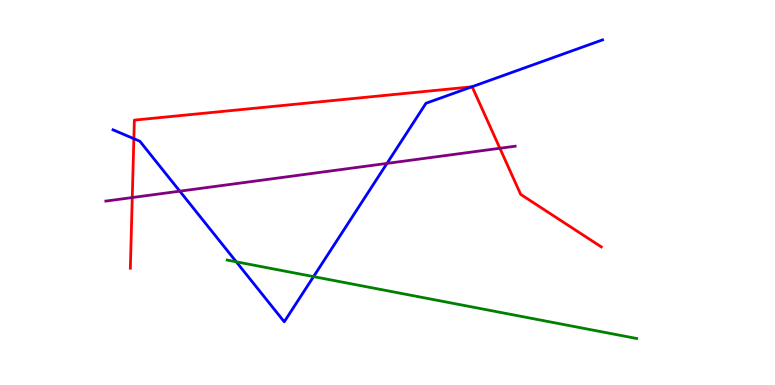[{'lines': ['blue', 'red'], 'intersections': [{'x': 1.73, 'y': 6.4}, {'x': 6.09, 'y': 7.74}]}, {'lines': ['green', 'red'], 'intersections': []}, {'lines': ['purple', 'red'], 'intersections': [{'x': 1.71, 'y': 4.87}, {'x': 6.45, 'y': 6.15}]}, {'lines': ['blue', 'green'], 'intersections': [{'x': 3.05, 'y': 3.2}, {'x': 4.05, 'y': 2.82}]}, {'lines': ['blue', 'purple'], 'intersections': [{'x': 2.32, 'y': 5.03}, {'x': 4.99, 'y': 5.76}]}, {'lines': ['green', 'purple'], 'intersections': []}]